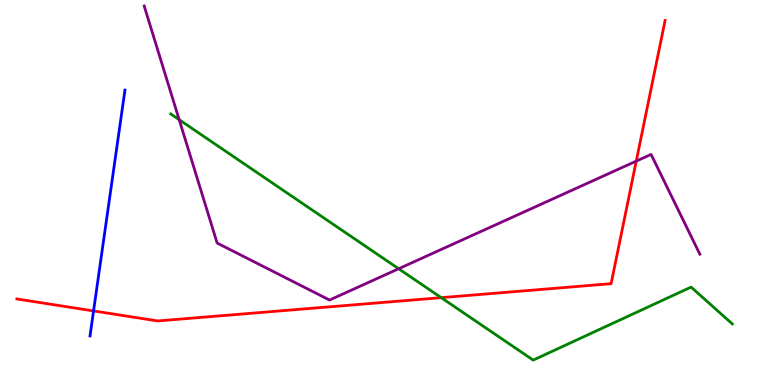[{'lines': ['blue', 'red'], 'intersections': [{'x': 1.21, 'y': 1.92}]}, {'lines': ['green', 'red'], 'intersections': [{'x': 5.69, 'y': 2.27}]}, {'lines': ['purple', 'red'], 'intersections': [{'x': 8.21, 'y': 5.82}]}, {'lines': ['blue', 'green'], 'intersections': []}, {'lines': ['blue', 'purple'], 'intersections': []}, {'lines': ['green', 'purple'], 'intersections': [{'x': 2.31, 'y': 6.89}, {'x': 5.14, 'y': 3.02}]}]